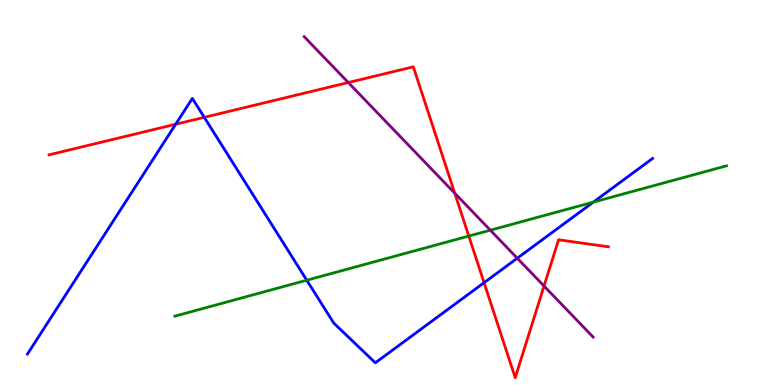[{'lines': ['blue', 'red'], 'intersections': [{'x': 2.27, 'y': 6.77}, {'x': 2.64, 'y': 6.95}, {'x': 6.25, 'y': 2.66}]}, {'lines': ['green', 'red'], 'intersections': [{'x': 6.05, 'y': 3.87}]}, {'lines': ['purple', 'red'], 'intersections': [{'x': 4.49, 'y': 7.86}, {'x': 5.87, 'y': 4.98}, {'x': 7.02, 'y': 2.57}]}, {'lines': ['blue', 'green'], 'intersections': [{'x': 3.96, 'y': 2.72}, {'x': 7.66, 'y': 4.75}]}, {'lines': ['blue', 'purple'], 'intersections': [{'x': 6.67, 'y': 3.29}]}, {'lines': ['green', 'purple'], 'intersections': [{'x': 6.33, 'y': 4.02}]}]